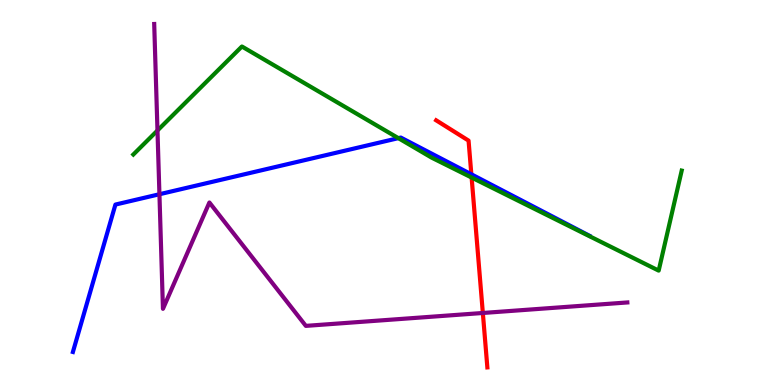[{'lines': ['blue', 'red'], 'intersections': [{'x': 6.08, 'y': 5.47}]}, {'lines': ['green', 'red'], 'intersections': [{'x': 6.09, 'y': 5.39}]}, {'lines': ['purple', 'red'], 'intersections': [{'x': 6.23, 'y': 1.87}]}, {'lines': ['blue', 'green'], 'intersections': [{'x': 5.14, 'y': 6.41}]}, {'lines': ['blue', 'purple'], 'intersections': [{'x': 2.06, 'y': 4.95}]}, {'lines': ['green', 'purple'], 'intersections': [{'x': 2.03, 'y': 6.61}]}]